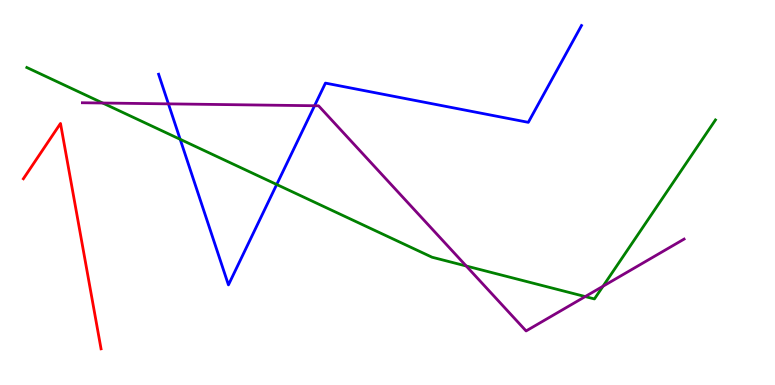[{'lines': ['blue', 'red'], 'intersections': []}, {'lines': ['green', 'red'], 'intersections': []}, {'lines': ['purple', 'red'], 'intersections': []}, {'lines': ['blue', 'green'], 'intersections': [{'x': 2.32, 'y': 6.38}, {'x': 3.57, 'y': 5.21}]}, {'lines': ['blue', 'purple'], 'intersections': [{'x': 2.17, 'y': 7.3}, {'x': 4.06, 'y': 7.25}]}, {'lines': ['green', 'purple'], 'intersections': [{'x': 1.32, 'y': 7.32}, {'x': 6.02, 'y': 3.09}, {'x': 7.55, 'y': 2.3}, {'x': 7.78, 'y': 2.57}]}]